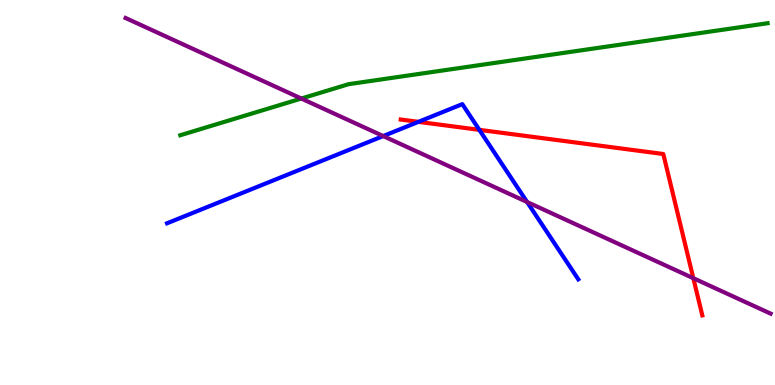[{'lines': ['blue', 'red'], 'intersections': [{'x': 5.4, 'y': 6.83}, {'x': 6.18, 'y': 6.63}]}, {'lines': ['green', 'red'], 'intersections': []}, {'lines': ['purple', 'red'], 'intersections': [{'x': 8.95, 'y': 2.77}]}, {'lines': ['blue', 'green'], 'intersections': []}, {'lines': ['blue', 'purple'], 'intersections': [{'x': 4.94, 'y': 6.47}, {'x': 6.8, 'y': 4.75}]}, {'lines': ['green', 'purple'], 'intersections': [{'x': 3.89, 'y': 7.44}]}]